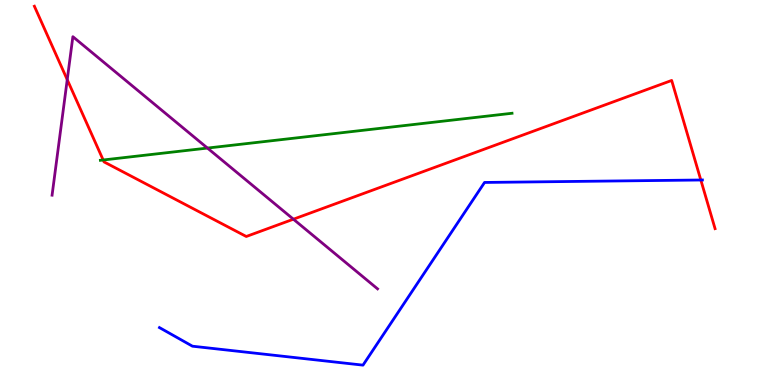[{'lines': ['blue', 'red'], 'intersections': [{'x': 9.04, 'y': 5.32}]}, {'lines': ['green', 'red'], 'intersections': [{'x': 1.33, 'y': 5.84}]}, {'lines': ['purple', 'red'], 'intersections': [{'x': 0.868, 'y': 7.93}, {'x': 3.79, 'y': 4.31}]}, {'lines': ['blue', 'green'], 'intersections': []}, {'lines': ['blue', 'purple'], 'intersections': []}, {'lines': ['green', 'purple'], 'intersections': [{'x': 2.68, 'y': 6.15}]}]